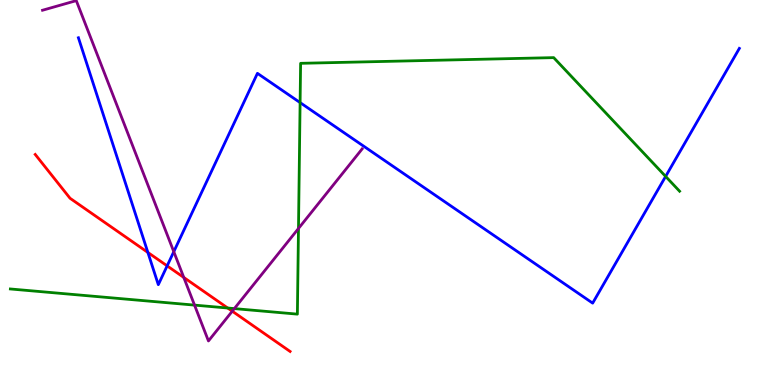[{'lines': ['blue', 'red'], 'intersections': [{'x': 1.91, 'y': 3.44}, {'x': 2.16, 'y': 3.09}]}, {'lines': ['green', 'red'], 'intersections': [{'x': 2.94, 'y': 2.0}]}, {'lines': ['purple', 'red'], 'intersections': [{'x': 2.37, 'y': 2.79}, {'x': 3.0, 'y': 1.92}]}, {'lines': ['blue', 'green'], 'intersections': [{'x': 3.87, 'y': 7.34}, {'x': 8.59, 'y': 5.42}]}, {'lines': ['blue', 'purple'], 'intersections': [{'x': 2.24, 'y': 3.46}]}, {'lines': ['green', 'purple'], 'intersections': [{'x': 2.51, 'y': 2.07}, {'x': 3.02, 'y': 1.98}, {'x': 3.85, 'y': 4.07}]}]